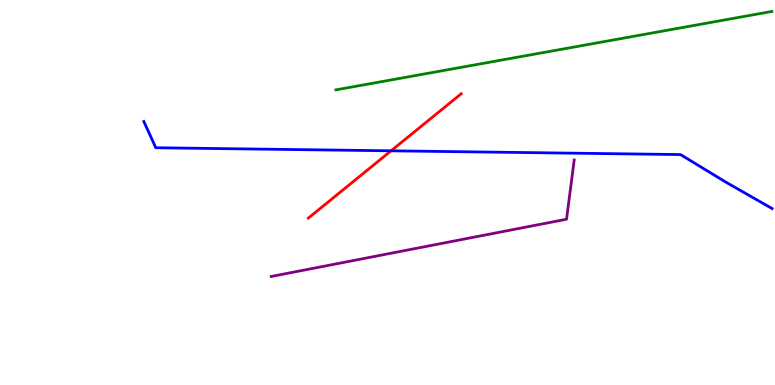[{'lines': ['blue', 'red'], 'intersections': [{'x': 5.05, 'y': 6.08}]}, {'lines': ['green', 'red'], 'intersections': []}, {'lines': ['purple', 'red'], 'intersections': []}, {'lines': ['blue', 'green'], 'intersections': []}, {'lines': ['blue', 'purple'], 'intersections': []}, {'lines': ['green', 'purple'], 'intersections': []}]